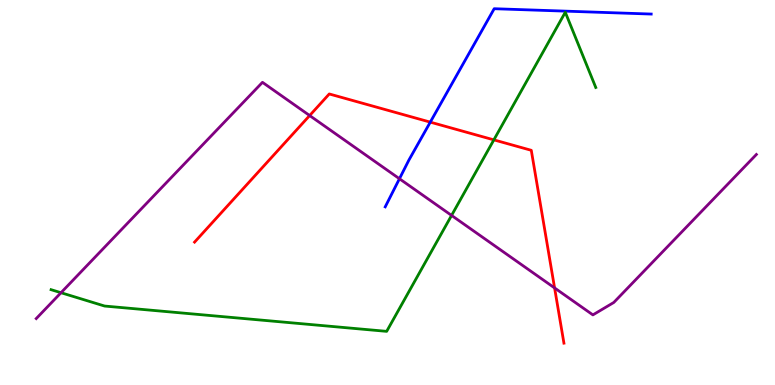[{'lines': ['blue', 'red'], 'intersections': [{'x': 5.55, 'y': 6.83}]}, {'lines': ['green', 'red'], 'intersections': [{'x': 6.37, 'y': 6.37}]}, {'lines': ['purple', 'red'], 'intersections': [{'x': 4.0, 'y': 7.0}, {'x': 7.16, 'y': 2.52}]}, {'lines': ['blue', 'green'], 'intersections': []}, {'lines': ['blue', 'purple'], 'intersections': [{'x': 5.15, 'y': 5.36}]}, {'lines': ['green', 'purple'], 'intersections': [{'x': 0.787, 'y': 2.4}, {'x': 5.83, 'y': 4.4}]}]